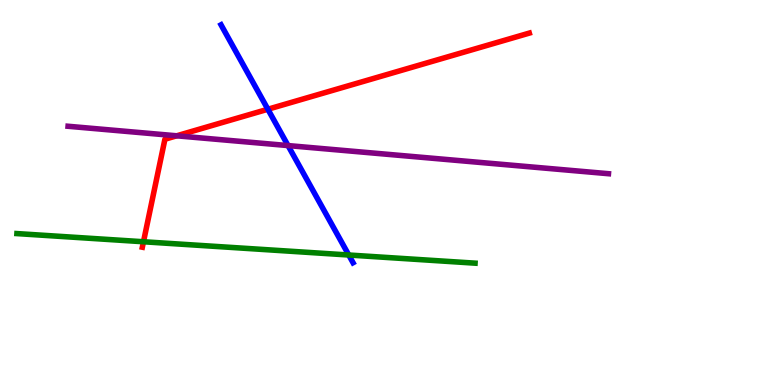[{'lines': ['blue', 'red'], 'intersections': [{'x': 3.46, 'y': 7.16}]}, {'lines': ['green', 'red'], 'intersections': [{'x': 1.85, 'y': 3.72}]}, {'lines': ['purple', 'red'], 'intersections': [{'x': 2.28, 'y': 6.47}]}, {'lines': ['blue', 'green'], 'intersections': [{'x': 4.5, 'y': 3.38}]}, {'lines': ['blue', 'purple'], 'intersections': [{'x': 3.72, 'y': 6.22}]}, {'lines': ['green', 'purple'], 'intersections': []}]